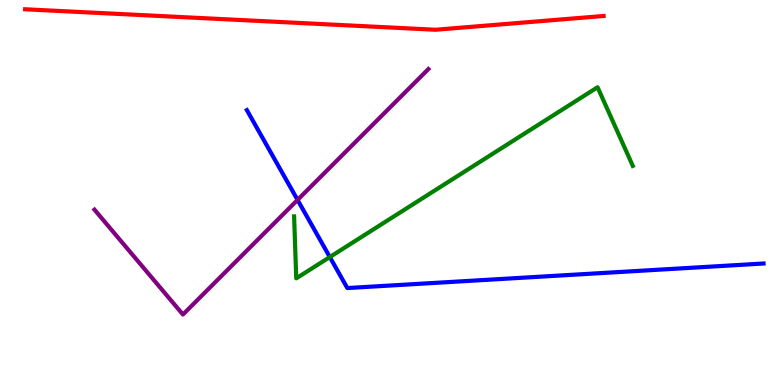[{'lines': ['blue', 'red'], 'intersections': []}, {'lines': ['green', 'red'], 'intersections': []}, {'lines': ['purple', 'red'], 'intersections': []}, {'lines': ['blue', 'green'], 'intersections': [{'x': 4.26, 'y': 3.32}]}, {'lines': ['blue', 'purple'], 'intersections': [{'x': 3.84, 'y': 4.81}]}, {'lines': ['green', 'purple'], 'intersections': []}]